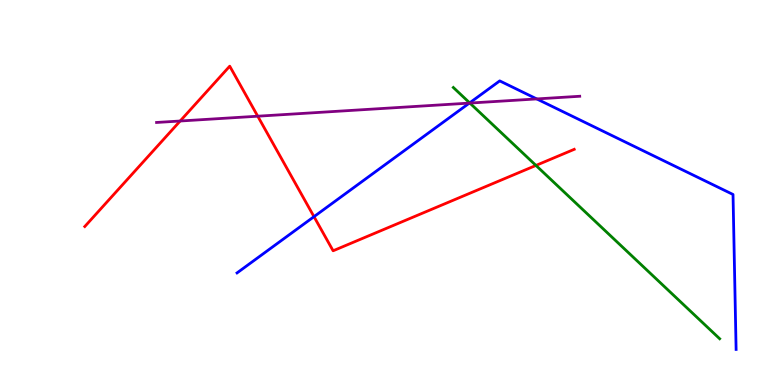[{'lines': ['blue', 'red'], 'intersections': [{'x': 4.05, 'y': 4.37}]}, {'lines': ['green', 'red'], 'intersections': [{'x': 6.92, 'y': 5.7}]}, {'lines': ['purple', 'red'], 'intersections': [{'x': 2.32, 'y': 6.86}, {'x': 3.33, 'y': 6.98}]}, {'lines': ['blue', 'green'], 'intersections': [{'x': 6.06, 'y': 7.33}]}, {'lines': ['blue', 'purple'], 'intersections': [{'x': 6.06, 'y': 7.32}, {'x': 6.93, 'y': 7.43}]}, {'lines': ['green', 'purple'], 'intersections': [{'x': 6.06, 'y': 7.32}]}]